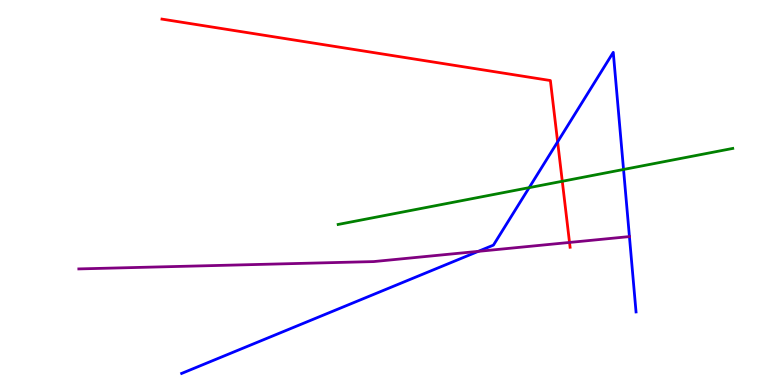[{'lines': ['blue', 'red'], 'intersections': [{'x': 7.2, 'y': 6.32}]}, {'lines': ['green', 'red'], 'intersections': [{'x': 7.26, 'y': 5.29}]}, {'lines': ['purple', 'red'], 'intersections': [{'x': 7.35, 'y': 3.7}]}, {'lines': ['blue', 'green'], 'intersections': [{'x': 6.83, 'y': 5.13}, {'x': 8.05, 'y': 5.6}]}, {'lines': ['blue', 'purple'], 'intersections': [{'x': 6.17, 'y': 3.47}, {'x': 8.12, 'y': 3.85}]}, {'lines': ['green', 'purple'], 'intersections': []}]